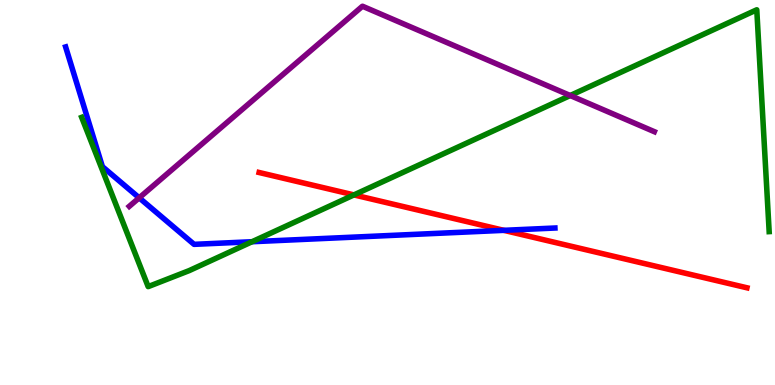[{'lines': ['blue', 'red'], 'intersections': [{'x': 6.5, 'y': 4.02}]}, {'lines': ['green', 'red'], 'intersections': [{'x': 4.57, 'y': 4.94}]}, {'lines': ['purple', 'red'], 'intersections': []}, {'lines': ['blue', 'green'], 'intersections': [{'x': 3.25, 'y': 3.72}]}, {'lines': ['blue', 'purple'], 'intersections': [{'x': 1.8, 'y': 4.86}]}, {'lines': ['green', 'purple'], 'intersections': [{'x': 7.36, 'y': 7.52}]}]